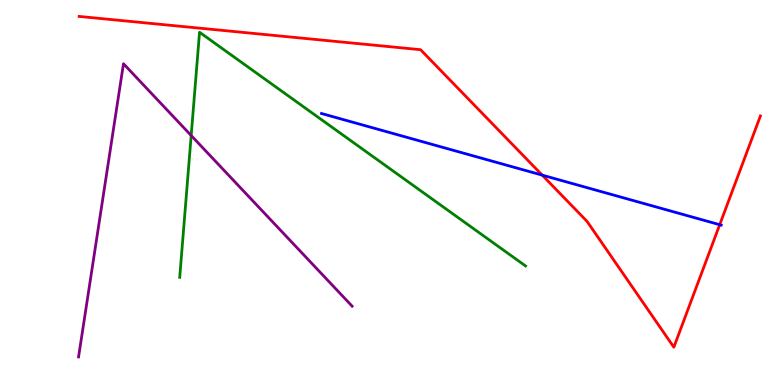[{'lines': ['blue', 'red'], 'intersections': [{'x': 7.0, 'y': 5.45}, {'x': 9.29, 'y': 4.16}]}, {'lines': ['green', 'red'], 'intersections': []}, {'lines': ['purple', 'red'], 'intersections': []}, {'lines': ['blue', 'green'], 'intersections': []}, {'lines': ['blue', 'purple'], 'intersections': []}, {'lines': ['green', 'purple'], 'intersections': [{'x': 2.47, 'y': 6.48}]}]